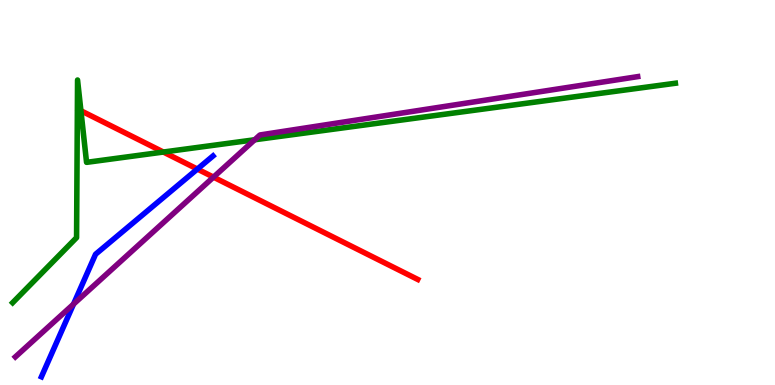[{'lines': ['blue', 'red'], 'intersections': [{'x': 2.55, 'y': 5.61}]}, {'lines': ['green', 'red'], 'intersections': [{'x': 1.04, 'y': 7.12}, {'x': 2.11, 'y': 6.05}]}, {'lines': ['purple', 'red'], 'intersections': [{'x': 2.75, 'y': 5.4}]}, {'lines': ['blue', 'green'], 'intersections': []}, {'lines': ['blue', 'purple'], 'intersections': [{'x': 0.949, 'y': 2.1}]}, {'lines': ['green', 'purple'], 'intersections': [{'x': 3.29, 'y': 6.37}]}]